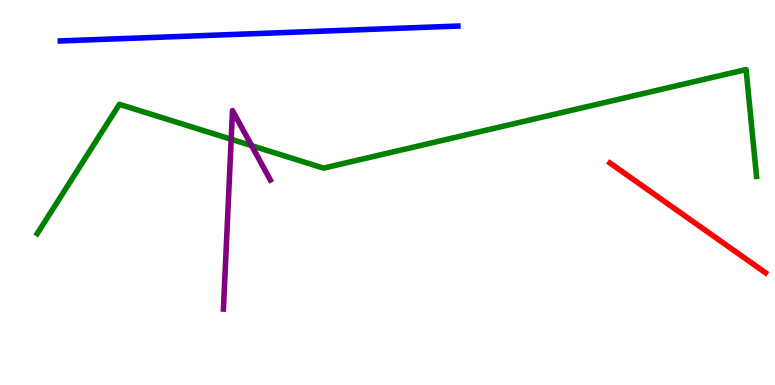[{'lines': ['blue', 'red'], 'intersections': []}, {'lines': ['green', 'red'], 'intersections': []}, {'lines': ['purple', 'red'], 'intersections': []}, {'lines': ['blue', 'green'], 'intersections': []}, {'lines': ['blue', 'purple'], 'intersections': []}, {'lines': ['green', 'purple'], 'intersections': [{'x': 2.98, 'y': 6.38}, {'x': 3.25, 'y': 6.22}]}]